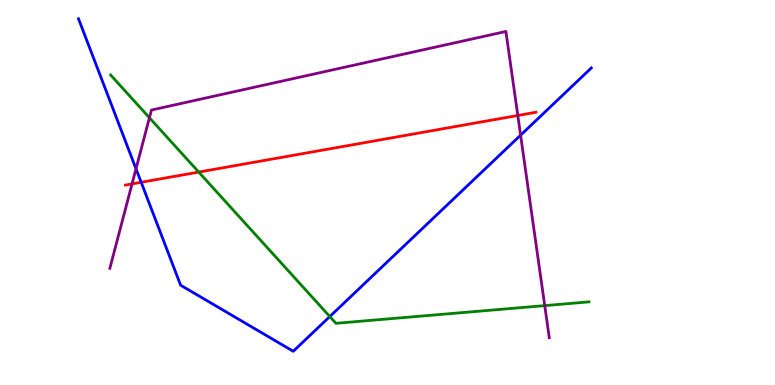[{'lines': ['blue', 'red'], 'intersections': [{'x': 1.82, 'y': 5.27}]}, {'lines': ['green', 'red'], 'intersections': [{'x': 2.56, 'y': 5.53}]}, {'lines': ['purple', 'red'], 'intersections': [{'x': 1.7, 'y': 5.22}, {'x': 6.68, 'y': 7.0}]}, {'lines': ['blue', 'green'], 'intersections': [{'x': 4.26, 'y': 1.78}]}, {'lines': ['blue', 'purple'], 'intersections': [{'x': 1.75, 'y': 5.62}, {'x': 6.72, 'y': 6.49}]}, {'lines': ['green', 'purple'], 'intersections': [{'x': 1.93, 'y': 6.94}, {'x': 7.03, 'y': 2.06}]}]